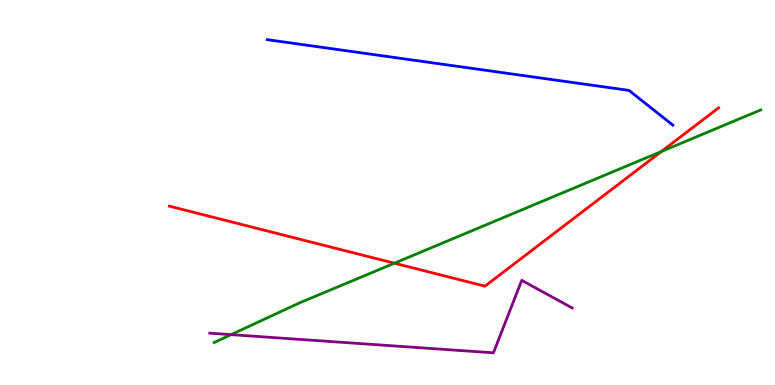[{'lines': ['blue', 'red'], 'intersections': []}, {'lines': ['green', 'red'], 'intersections': [{'x': 5.09, 'y': 3.16}, {'x': 8.53, 'y': 6.07}]}, {'lines': ['purple', 'red'], 'intersections': []}, {'lines': ['blue', 'green'], 'intersections': []}, {'lines': ['blue', 'purple'], 'intersections': []}, {'lines': ['green', 'purple'], 'intersections': [{'x': 2.98, 'y': 1.31}]}]